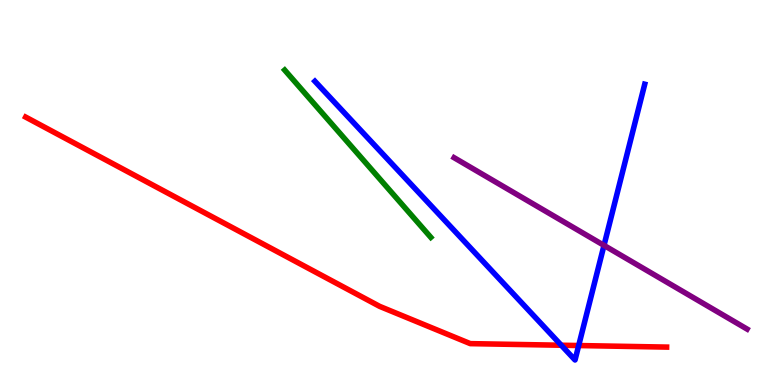[{'lines': ['blue', 'red'], 'intersections': [{'x': 7.24, 'y': 1.03}, {'x': 7.47, 'y': 1.02}]}, {'lines': ['green', 'red'], 'intersections': []}, {'lines': ['purple', 'red'], 'intersections': []}, {'lines': ['blue', 'green'], 'intersections': []}, {'lines': ['blue', 'purple'], 'intersections': [{'x': 7.79, 'y': 3.63}]}, {'lines': ['green', 'purple'], 'intersections': []}]